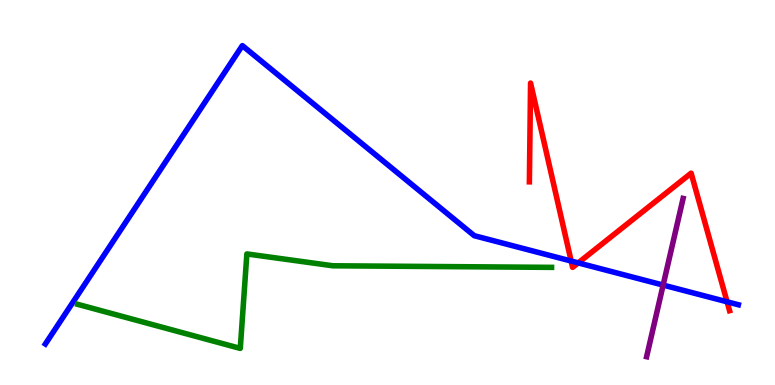[{'lines': ['blue', 'red'], 'intersections': [{'x': 7.37, 'y': 3.22}, {'x': 7.46, 'y': 3.17}, {'x': 9.38, 'y': 2.16}]}, {'lines': ['green', 'red'], 'intersections': []}, {'lines': ['purple', 'red'], 'intersections': []}, {'lines': ['blue', 'green'], 'intersections': []}, {'lines': ['blue', 'purple'], 'intersections': [{'x': 8.56, 'y': 2.6}]}, {'lines': ['green', 'purple'], 'intersections': []}]